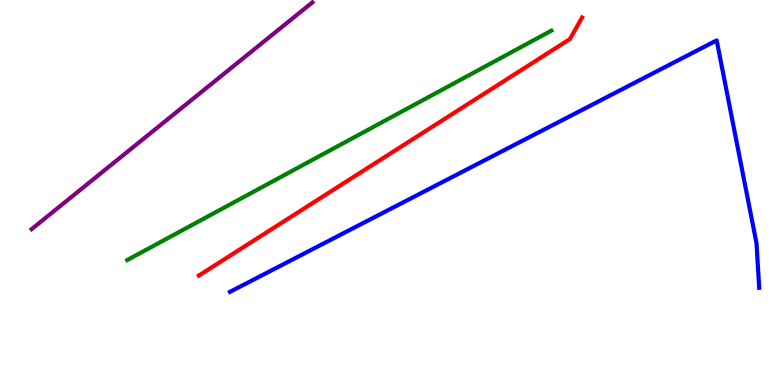[{'lines': ['blue', 'red'], 'intersections': []}, {'lines': ['green', 'red'], 'intersections': []}, {'lines': ['purple', 'red'], 'intersections': []}, {'lines': ['blue', 'green'], 'intersections': []}, {'lines': ['blue', 'purple'], 'intersections': []}, {'lines': ['green', 'purple'], 'intersections': []}]